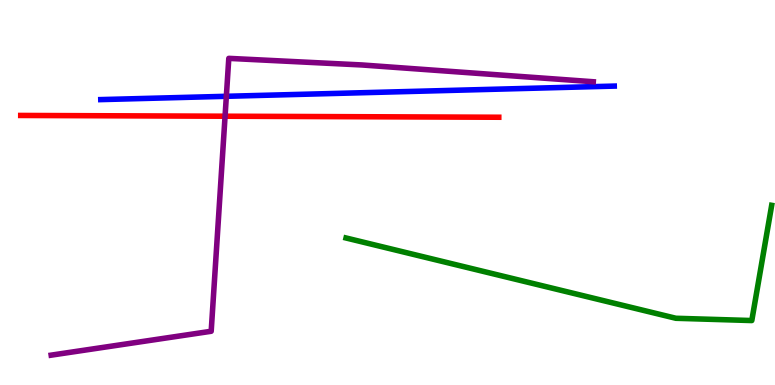[{'lines': ['blue', 'red'], 'intersections': []}, {'lines': ['green', 'red'], 'intersections': []}, {'lines': ['purple', 'red'], 'intersections': [{'x': 2.9, 'y': 6.98}]}, {'lines': ['blue', 'green'], 'intersections': []}, {'lines': ['blue', 'purple'], 'intersections': [{'x': 2.92, 'y': 7.5}]}, {'lines': ['green', 'purple'], 'intersections': []}]